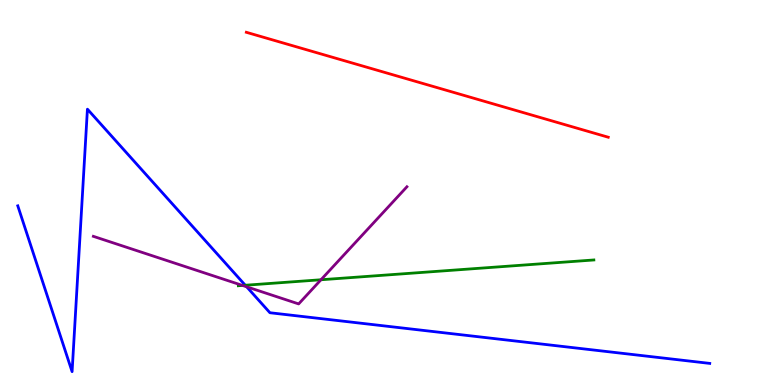[{'lines': ['blue', 'red'], 'intersections': []}, {'lines': ['green', 'red'], 'intersections': []}, {'lines': ['purple', 'red'], 'intersections': []}, {'lines': ['blue', 'green'], 'intersections': [{'x': 3.16, 'y': 2.59}]}, {'lines': ['blue', 'purple'], 'intersections': [{'x': 3.18, 'y': 2.55}]}, {'lines': ['green', 'purple'], 'intersections': [{'x': 3.13, 'y': 2.59}, {'x': 4.14, 'y': 2.73}]}]